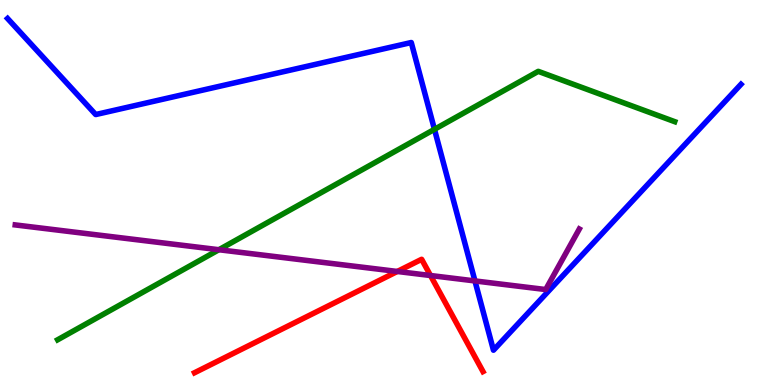[{'lines': ['blue', 'red'], 'intersections': []}, {'lines': ['green', 'red'], 'intersections': []}, {'lines': ['purple', 'red'], 'intersections': [{'x': 5.13, 'y': 2.95}, {'x': 5.55, 'y': 2.84}]}, {'lines': ['blue', 'green'], 'intersections': [{'x': 5.61, 'y': 6.64}]}, {'lines': ['blue', 'purple'], 'intersections': [{'x': 6.13, 'y': 2.7}]}, {'lines': ['green', 'purple'], 'intersections': [{'x': 2.82, 'y': 3.51}]}]